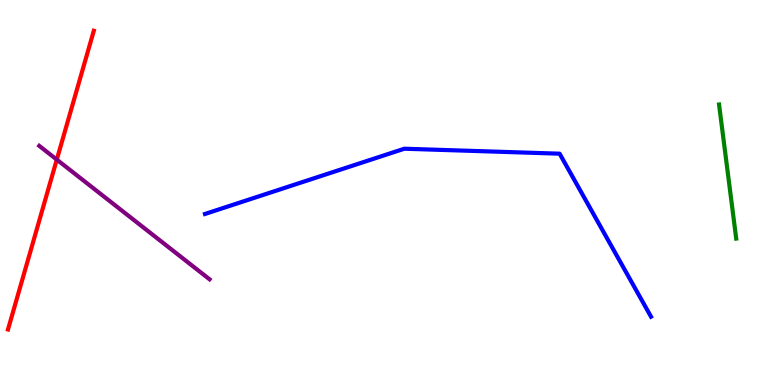[{'lines': ['blue', 'red'], 'intersections': []}, {'lines': ['green', 'red'], 'intersections': []}, {'lines': ['purple', 'red'], 'intersections': [{'x': 0.733, 'y': 5.85}]}, {'lines': ['blue', 'green'], 'intersections': []}, {'lines': ['blue', 'purple'], 'intersections': []}, {'lines': ['green', 'purple'], 'intersections': []}]